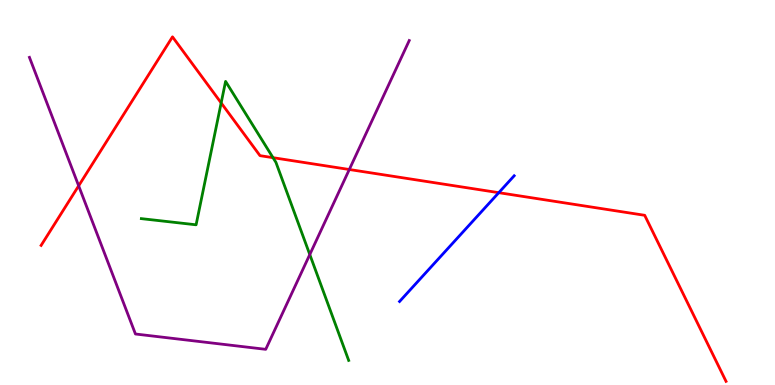[{'lines': ['blue', 'red'], 'intersections': [{'x': 6.44, 'y': 5.0}]}, {'lines': ['green', 'red'], 'intersections': [{'x': 2.85, 'y': 7.33}, {'x': 3.52, 'y': 5.9}]}, {'lines': ['purple', 'red'], 'intersections': [{'x': 1.02, 'y': 5.17}, {'x': 4.51, 'y': 5.6}]}, {'lines': ['blue', 'green'], 'intersections': []}, {'lines': ['blue', 'purple'], 'intersections': []}, {'lines': ['green', 'purple'], 'intersections': [{'x': 4.0, 'y': 3.39}]}]